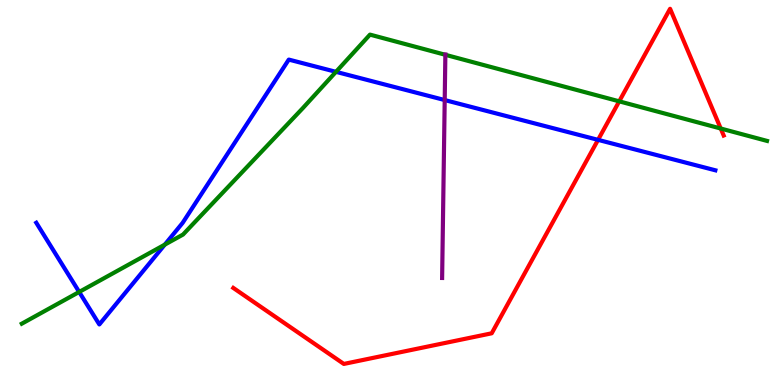[{'lines': ['blue', 'red'], 'intersections': [{'x': 7.72, 'y': 6.37}]}, {'lines': ['green', 'red'], 'intersections': [{'x': 7.99, 'y': 7.37}, {'x': 9.3, 'y': 6.66}]}, {'lines': ['purple', 'red'], 'intersections': []}, {'lines': ['blue', 'green'], 'intersections': [{'x': 1.02, 'y': 2.42}, {'x': 2.13, 'y': 3.65}, {'x': 4.34, 'y': 8.13}]}, {'lines': ['blue', 'purple'], 'intersections': [{'x': 5.74, 'y': 7.4}]}, {'lines': ['green', 'purple'], 'intersections': [{'x': 5.75, 'y': 8.58}]}]